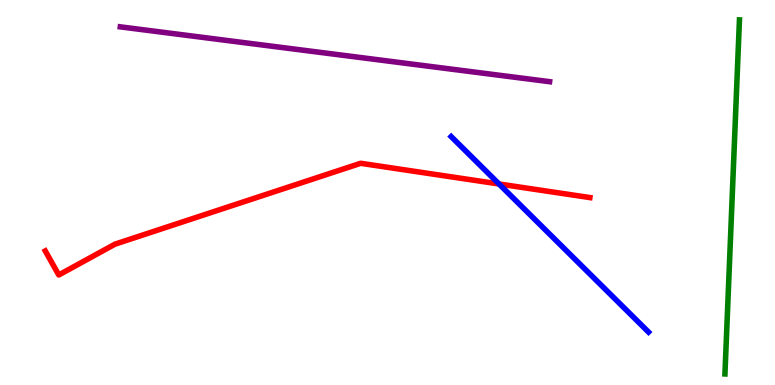[{'lines': ['blue', 'red'], 'intersections': [{'x': 6.44, 'y': 5.22}]}, {'lines': ['green', 'red'], 'intersections': []}, {'lines': ['purple', 'red'], 'intersections': []}, {'lines': ['blue', 'green'], 'intersections': []}, {'lines': ['blue', 'purple'], 'intersections': []}, {'lines': ['green', 'purple'], 'intersections': []}]